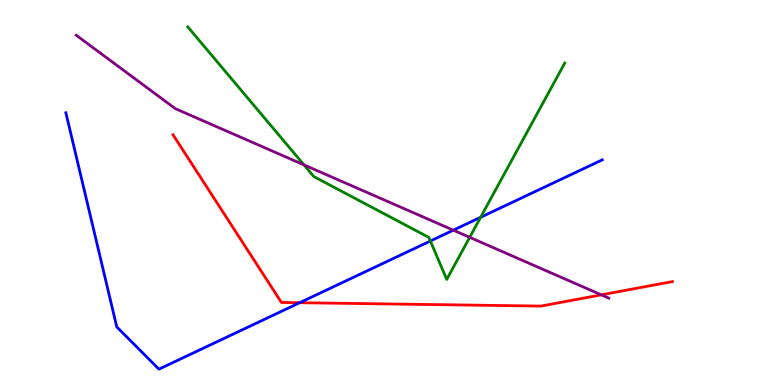[{'lines': ['blue', 'red'], 'intersections': [{'x': 3.87, 'y': 2.14}]}, {'lines': ['green', 'red'], 'intersections': []}, {'lines': ['purple', 'red'], 'intersections': [{'x': 7.76, 'y': 2.34}]}, {'lines': ['blue', 'green'], 'intersections': [{'x': 5.55, 'y': 3.74}, {'x': 6.2, 'y': 4.36}]}, {'lines': ['blue', 'purple'], 'intersections': [{'x': 5.85, 'y': 4.02}]}, {'lines': ['green', 'purple'], 'intersections': [{'x': 3.92, 'y': 5.72}, {'x': 6.06, 'y': 3.84}]}]